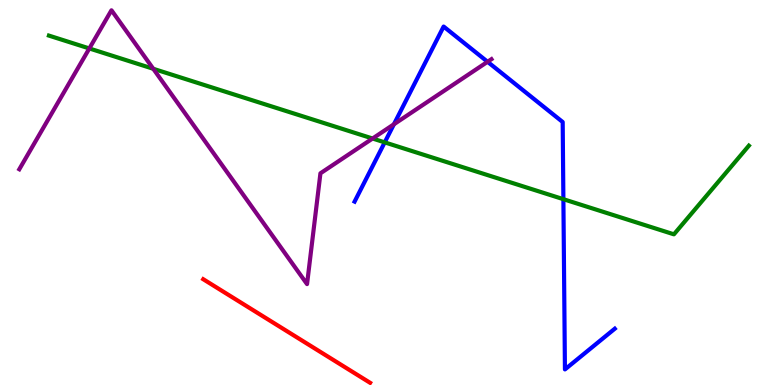[{'lines': ['blue', 'red'], 'intersections': []}, {'lines': ['green', 'red'], 'intersections': []}, {'lines': ['purple', 'red'], 'intersections': []}, {'lines': ['blue', 'green'], 'intersections': [{'x': 4.96, 'y': 6.3}, {'x': 7.27, 'y': 4.83}]}, {'lines': ['blue', 'purple'], 'intersections': [{'x': 5.08, 'y': 6.77}, {'x': 6.29, 'y': 8.4}]}, {'lines': ['green', 'purple'], 'intersections': [{'x': 1.15, 'y': 8.74}, {'x': 1.98, 'y': 8.21}, {'x': 4.81, 'y': 6.4}]}]